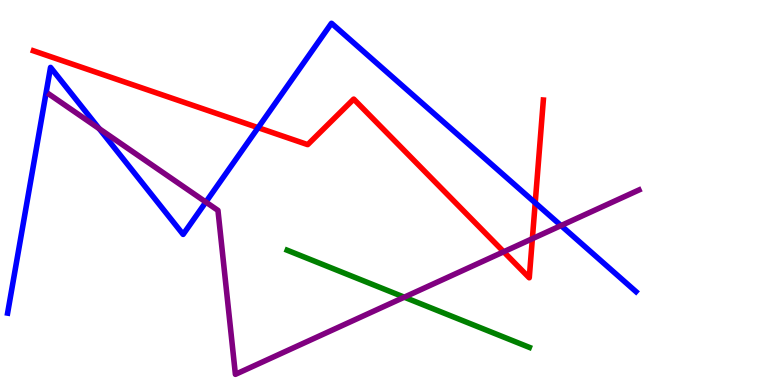[{'lines': ['blue', 'red'], 'intersections': [{'x': 3.33, 'y': 6.68}, {'x': 6.91, 'y': 4.73}]}, {'lines': ['green', 'red'], 'intersections': []}, {'lines': ['purple', 'red'], 'intersections': [{'x': 6.5, 'y': 3.46}, {'x': 6.87, 'y': 3.8}]}, {'lines': ['blue', 'green'], 'intersections': []}, {'lines': ['blue', 'purple'], 'intersections': [{'x': 1.28, 'y': 6.66}, {'x': 2.66, 'y': 4.75}, {'x': 7.24, 'y': 4.14}]}, {'lines': ['green', 'purple'], 'intersections': [{'x': 5.22, 'y': 2.28}]}]